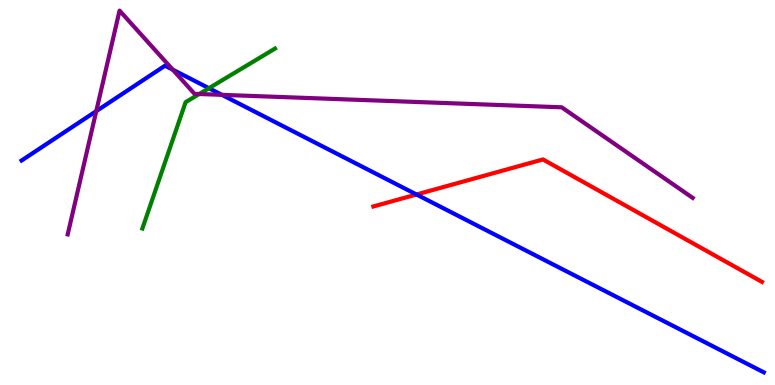[{'lines': ['blue', 'red'], 'intersections': [{'x': 5.37, 'y': 4.95}]}, {'lines': ['green', 'red'], 'intersections': []}, {'lines': ['purple', 'red'], 'intersections': []}, {'lines': ['blue', 'green'], 'intersections': [{'x': 2.7, 'y': 7.71}]}, {'lines': ['blue', 'purple'], 'intersections': [{'x': 1.24, 'y': 7.11}, {'x': 2.23, 'y': 8.19}, {'x': 2.86, 'y': 7.54}]}, {'lines': ['green', 'purple'], 'intersections': [{'x': 2.57, 'y': 7.56}]}]